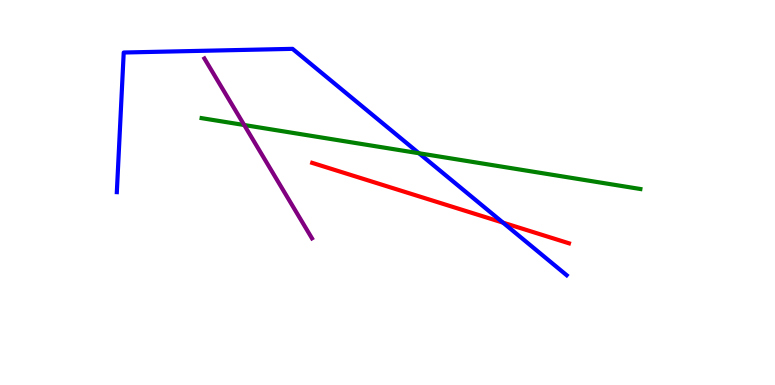[{'lines': ['blue', 'red'], 'intersections': [{'x': 6.49, 'y': 4.22}]}, {'lines': ['green', 'red'], 'intersections': []}, {'lines': ['purple', 'red'], 'intersections': []}, {'lines': ['blue', 'green'], 'intersections': [{'x': 5.41, 'y': 6.02}]}, {'lines': ['blue', 'purple'], 'intersections': []}, {'lines': ['green', 'purple'], 'intersections': [{'x': 3.15, 'y': 6.75}]}]